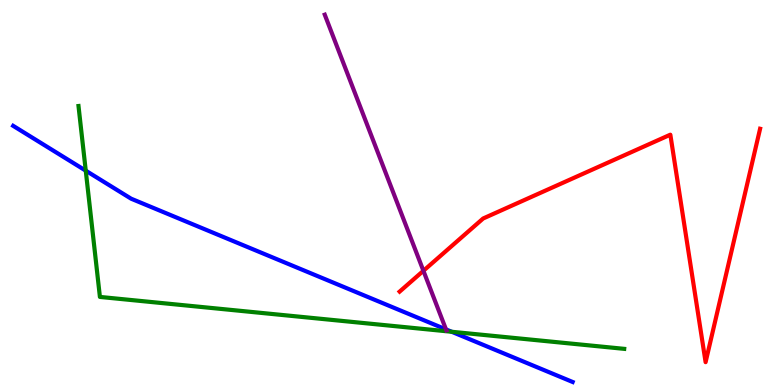[{'lines': ['blue', 'red'], 'intersections': []}, {'lines': ['green', 'red'], 'intersections': []}, {'lines': ['purple', 'red'], 'intersections': [{'x': 5.46, 'y': 2.97}]}, {'lines': ['blue', 'green'], 'intersections': [{'x': 1.11, 'y': 5.57}, {'x': 5.83, 'y': 1.38}]}, {'lines': ['blue', 'purple'], 'intersections': [{'x': 5.75, 'y': 1.44}]}, {'lines': ['green', 'purple'], 'intersections': []}]